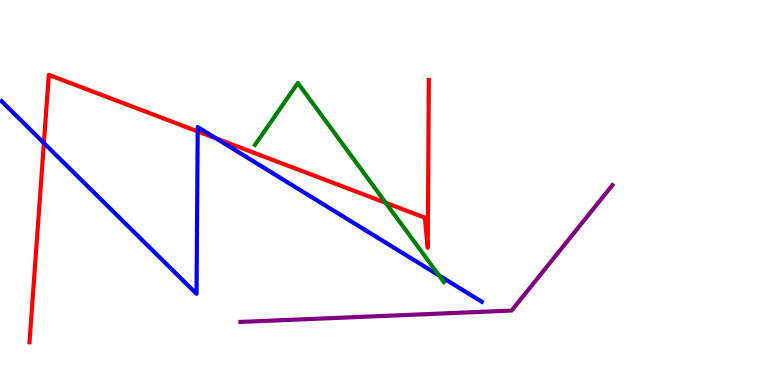[{'lines': ['blue', 'red'], 'intersections': [{'x': 0.566, 'y': 6.28}, {'x': 2.55, 'y': 6.59}, {'x': 2.79, 'y': 6.4}]}, {'lines': ['green', 'red'], 'intersections': [{'x': 4.98, 'y': 4.73}]}, {'lines': ['purple', 'red'], 'intersections': []}, {'lines': ['blue', 'green'], 'intersections': [{'x': 5.66, 'y': 2.85}]}, {'lines': ['blue', 'purple'], 'intersections': []}, {'lines': ['green', 'purple'], 'intersections': []}]